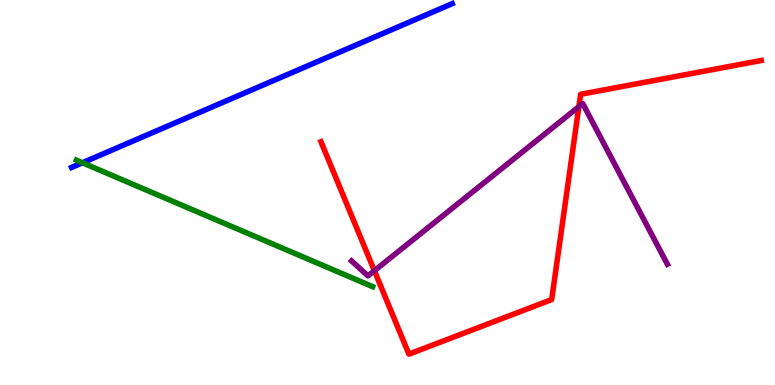[{'lines': ['blue', 'red'], 'intersections': []}, {'lines': ['green', 'red'], 'intersections': []}, {'lines': ['purple', 'red'], 'intersections': [{'x': 4.83, 'y': 2.97}, {'x': 7.47, 'y': 7.23}]}, {'lines': ['blue', 'green'], 'intersections': [{'x': 1.06, 'y': 5.77}]}, {'lines': ['blue', 'purple'], 'intersections': []}, {'lines': ['green', 'purple'], 'intersections': []}]